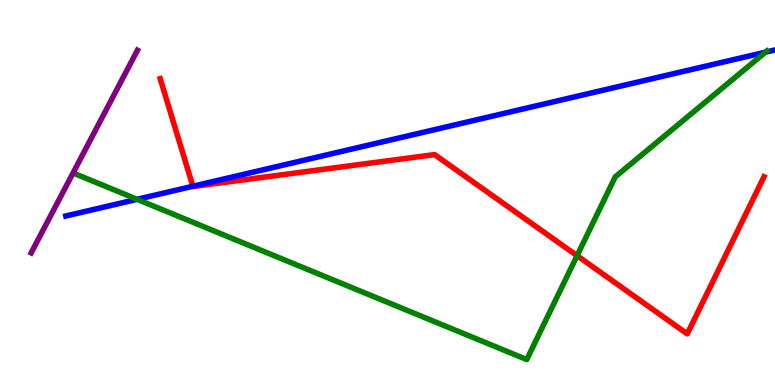[{'lines': ['blue', 'red'], 'intersections': [{'x': 2.49, 'y': 5.16}]}, {'lines': ['green', 'red'], 'intersections': [{'x': 7.45, 'y': 3.36}]}, {'lines': ['purple', 'red'], 'intersections': []}, {'lines': ['blue', 'green'], 'intersections': [{'x': 1.77, 'y': 4.82}, {'x': 9.88, 'y': 8.64}]}, {'lines': ['blue', 'purple'], 'intersections': []}, {'lines': ['green', 'purple'], 'intersections': []}]